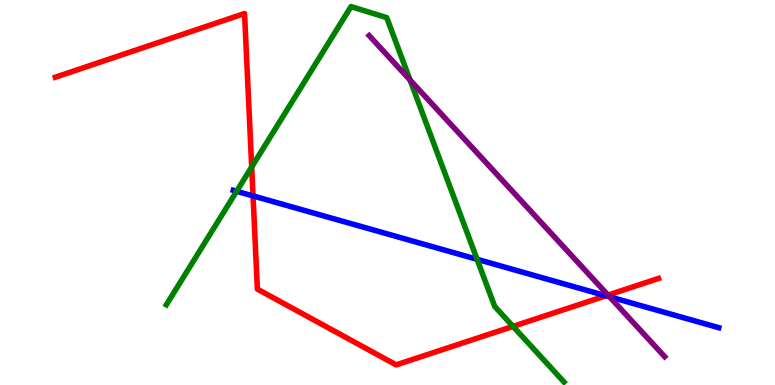[{'lines': ['blue', 'red'], 'intersections': [{'x': 3.26, 'y': 4.91}, {'x': 7.82, 'y': 2.32}]}, {'lines': ['green', 'red'], 'intersections': [{'x': 3.25, 'y': 5.66}, {'x': 6.62, 'y': 1.52}]}, {'lines': ['purple', 'red'], 'intersections': [{'x': 7.85, 'y': 2.34}]}, {'lines': ['blue', 'green'], 'intersections': [{'x': 3.05, 'y': 5.03}, {'x': 6.16, 'y': 3.26}]}, {'lines': ['blue', 'purple'], 'intersections': [{'x': 7.87, 'y': 2.29}]}, {'lines': ['green', 'purple'], 'intersections': [{'x': 5.29, 'y': 7.92}]}]